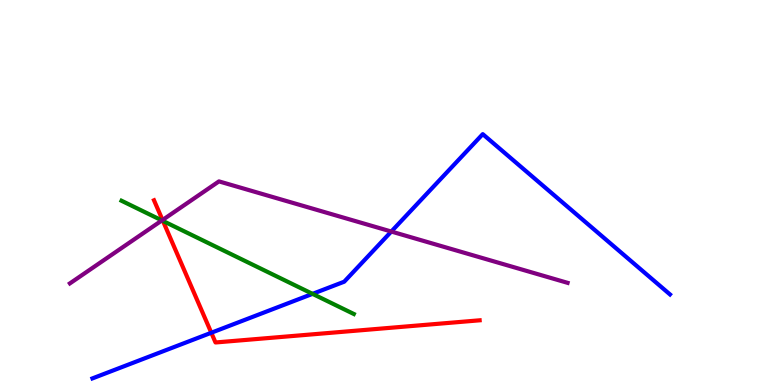[{'lines': ['blue', 'red'], 'intersections': [{'x': 2.73, 'y': 1.36}]}, {'lines': ['green', 'red'], 'intersections': [{'x': 2.1, 'y': 4.26}]}, {'lines': ['purple', 'red'], 'intersections': [{'x': 2.1, 'y': 4.29}]}, {'lines': ['blue', 'green'], 'intersections': [{'x': 4.03, 'y': 2.37}]}, {'lines': ['blue', 'purple'], 'intersections': [{'x': 5.05, 'y': 3.99}]}, {'lines': ['green', 'purple'], 'intersections': [{'x': 2.09, 'y': 4.27}]}]